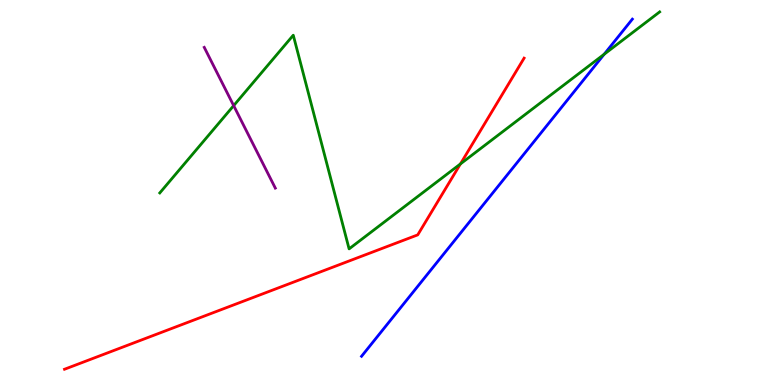[{'lines': ['blue', 'red'], 'intersections': []}, {'lines': ['green', 'red'], 'intersections': [{'x': 5.94, 'y': 5.74}]}, {'lines': ['purple', 'red'], 'intersections': []}, {'lines': ['blue', 'green'], 'intersections': [{'x': 7.8, 'y': 8.59}]}, {'lines': ['blue', 'purple'], 'intersections': []}, {'lines': ['green', 'purple'], 'intersections': [{'x': 3.02, 'y': 7.26}]}]